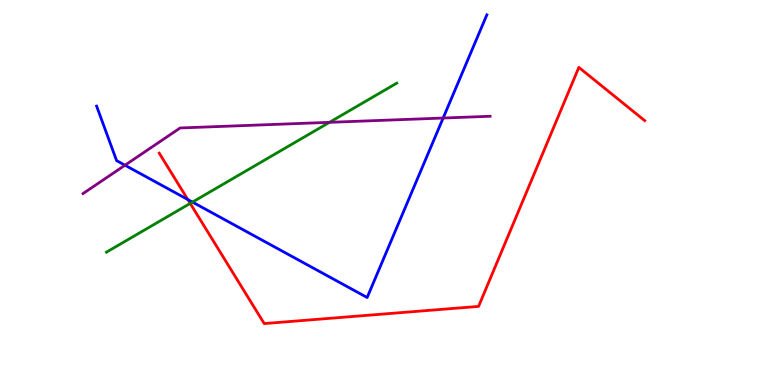[{'lines': ['blue', 'red'], 'intersections': [{'x': 2.42, 'y': 4.82}]}, {'lines': ['green', 'red'], 'intersections': [{'x': 2.45, 'y': 4.72}]}, {'lines': ['purple', 'red'], 'intersections': []}, {'lines': ['blue', 'green'], 'intersections': [{'x': 2.48, 'y': 4.75}]}, {'lines': ['blue', 'purple'], 'intersections': [{'x': 1.61, 'y': 5.71}, {'x': 5.72, 'y': 6.93}]}, {'lines': ['green', 'purple'], 'intersections': [{'x': 4.25, 'y': 6.82}]}]